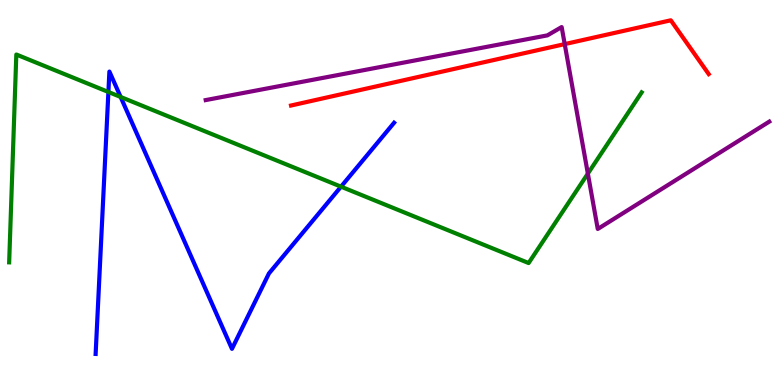[{'lines': ['blue', 'red'], 'intersections': []}, {'lines': ['green', 'red'], 'intersections': []}, {'lines': ['purple', 'red'], 'intersections': [{'x': 7.29, 'y': 8.85}]}, {'lines': ['blue', 'green'], 'intersections': [{'x': 1.4, 'y': 7.61}, {'x': 1.56, 'y': 7.48}, {'x': 4.4, 'y': 5.15}]}, {'lines': ['blue', 'purple'], 'intersections': []}, {'lines': ['green', 'purple'], 'intersections': [{'x': 7.59, 'y': 5.49}]}]